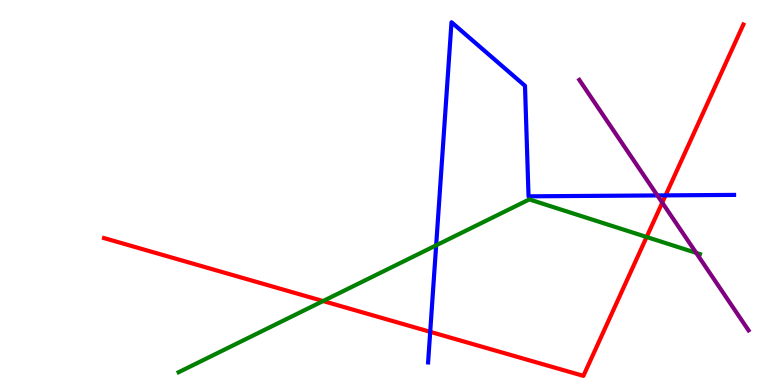[{'lines': ['blue', 'red'], 'intersections': [{'x': 5.55, 'y': 1.38}, {'x': 8.59, 'y': 4.93}]}, {'lines': ['green', 'red'], 'intersections': [{'x': 4.17, 'y': 2.18}, {'x': 8.34, 'y': 3.84}]}, {'lines': ['purple', 'red'], 'intersections': [{'x': 8.55, 'y': 4.74}]}, {'lines': ['blue', 'green'], 'intersections': [{'x': 5.63, 'y': 3.63}]}, {'lines': ['blue', 'purple'], 'intersections': [{'x': 8.48, 'y': 4.92}]}, {'lines': ['green', 'purple'], 'intersections': [{'x': 8.98, 'y': 3.43}]}]